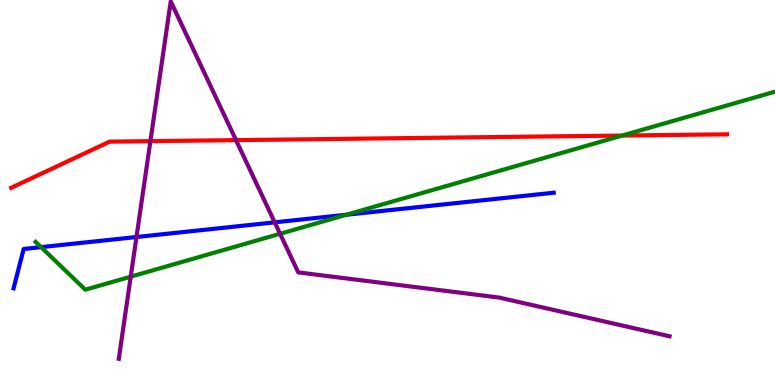[{'lines': ['blue', 'red'], 'intersections': []}, {'lines': ['green', 'red'], 'intersections': [{'x': 8.03, 'y': 6.48}]}, {'lines': ['purple', 'red'], 'intersections': [{'x': 1.94, 'y': 6.33}, {'x': 3.05, 'y': 6.36}]}, {'lines': ['blue', 'green'], 'intersections': [{'x': 0.53, 'y': 3.58}, {'x': 4.47, 'y': 4.42}]}, {'lines': ['blue', 'purple'], 'intersections': [{'x': 1.76, 'y': 3.84}, {'x': 3.54, 'y': 4.22}]}, {'lines': ['green', 'purple'], 'intersections': [{'x': 1.69, 'y': 2.81}, {'x': 3.61, 'y': 3.93}]}]